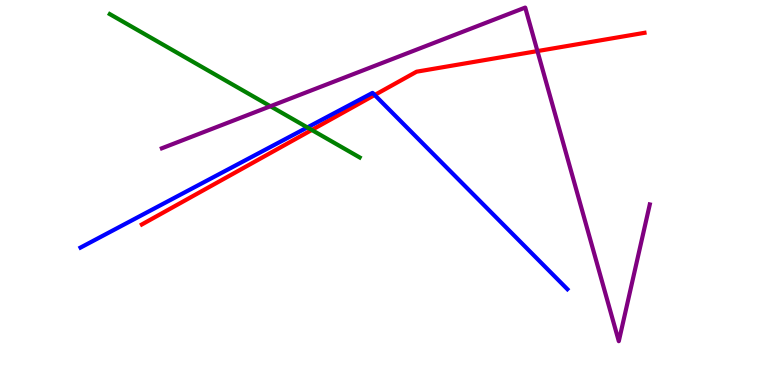[{'lines': ['blue', 'red'], 'intersections': [{'x': 4.83, 'y': 7.53}]}, {'lines': ['green', 'red'], 'intersections': [{'x': 4.02, 'y': 6.62}]}, {'lines': ['purple', 'red'], 'intersections': [{'x': 6.93, 'y': 8.67}]}, {'lines': ['blue', 'green'], 'intersections': [{'x': 3.97, 'y': 6.69}]}, {'lines': ['blue', 'purple'], 'intersections': []}, {'lines': ['green', 'purple'], 'intersections': [{'x': 3.49, 'y': 7.24}]}]